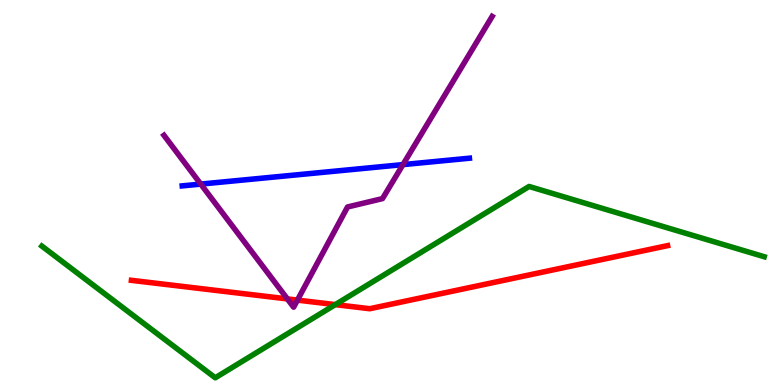[{'lines': ['blue', 'red'], 'intersections': []}, {'lines': ['green', 'red'], 'intersections': [{'x': 4.33, 'y': 2.09}]}, {'lines': ['purple', 'red'], 'intersections': [{'x': 3.71, 'y': 2.24}, {'x': 3.84, 'y': 2.2}]}, {'lines': ['blue', 'green'], 'intersections': []}, {'lines': ['blue', 'purple'], 'intersections': [{'x': 2.59, 'y': 5.22}, {'x': 5.2, 'y': 5.72}]}, {'lines': ['green', 'purple'], 'intersections': []}]